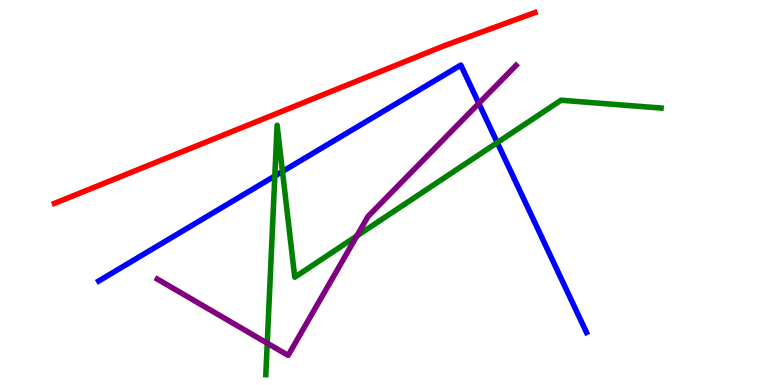[{'lines': ['blue', 'red'], 'intersections': []}, {'lines': ['green', 'red'], 'intersections': []}, {'lines': ['purple', 'red'], 'intersections': []}, {'lines': ['blue', 'green'], 'intersections': [{'x': 3.55, 'y': 5.43}, {'x': 3.64, 'y': 5.55}, {'x': 6.42, 'y': 6.3}]}, {'lines': ['blue', 'purple'], 'intersections': [{'x': 6.18, 'y': 7.31}]}, {'lines': ['green', 'purple'], 'intersections': [{'x': 3.45, 'y': 1.09}, {'x': 4.6, 'y': 3.87}]}]